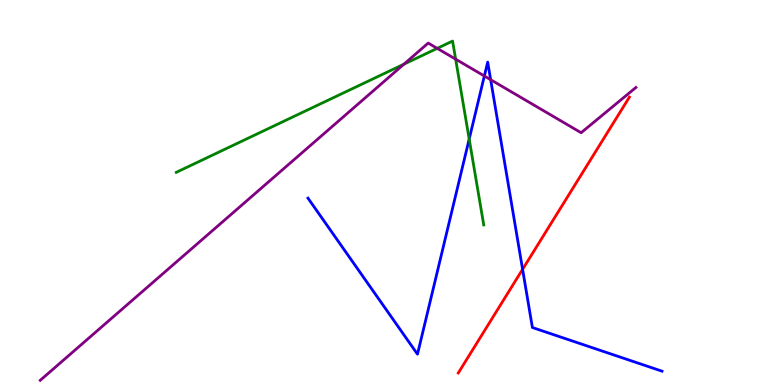[{'lines': ['blue', 'red'], 'intersections': [{'x': 6.74, 'y': 3.0}]}, {'lines': ['green', 'red'], 'intersections': []}, {'lines': ['purple', 'red'], 'intersections': []}, {'lines': ['blue', 'green'], 'intersections': [{'x': 6.05, 'y': 6.39}]}, {'lines': ['blue', 'purple'], 'intersections': [{'x': 6.25, 'y': 8.03}, {'x': 6.33, 'y': 7.93}]}, {'lines': ['green', 'purple'], 'intersections': [{'x': 5.21, 'y': 8.33}, {'x': 5.64, 'y': 8.74}, {'x': 5.88, 'y': 8.46}]}]